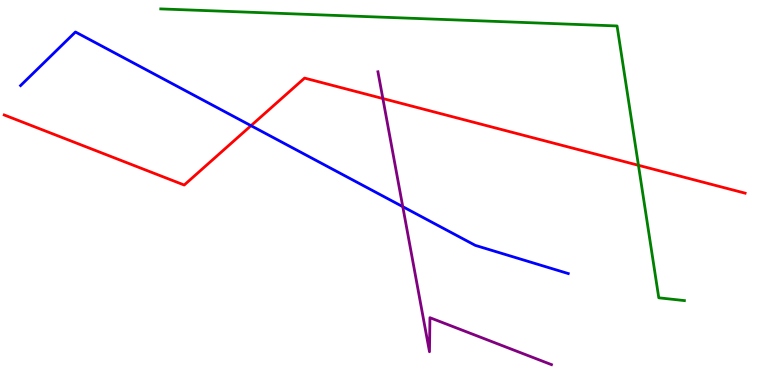[{'lines': ['blue', 'red'], 'intersections': [{'x': 3.24, 'y': 6.74}]}, {'lines': ['green', 'red'], 'intersections': [{'x': 8.24, 'y': 5.71}]}, {'lines': ['purple', 'red'], 'intersections': [{'x': 4.94, 'y': 7.44}]}, {'lines': ['blue', 'green'], 'intersections': []}, {'lines': ['blue', 'purple'], 'intersections': [{'x': 5.2, 'y': 4.63}]}, {'lines': ['green', 'purple'], 'intersections': []}]